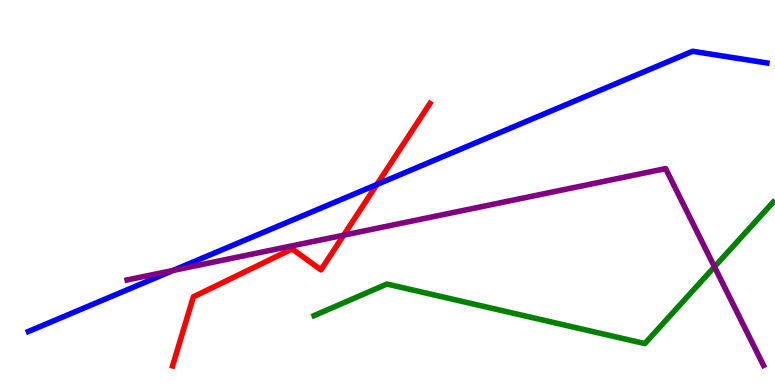[{'lines': ['blue', 'red'], 'intersections': [{'x': 4.86, 'y': 5.21}]}, {'lines': ['green', 'red'], 'intersections': []}, {'lines': ['purple', 'red'], 'intersections': [{'x': 4.43, 'y': 3.89}]}, {'lines': ['blue', 'green'], 'intersections': []}, {'lines': ['blue', 'purple'], 'intersections': [{'x': 2.23, 'y': 2.98}]}, {'lines': ['green', 'purple'], 'intersections': [{'x': 9.22, 'y': 3.07}]}]